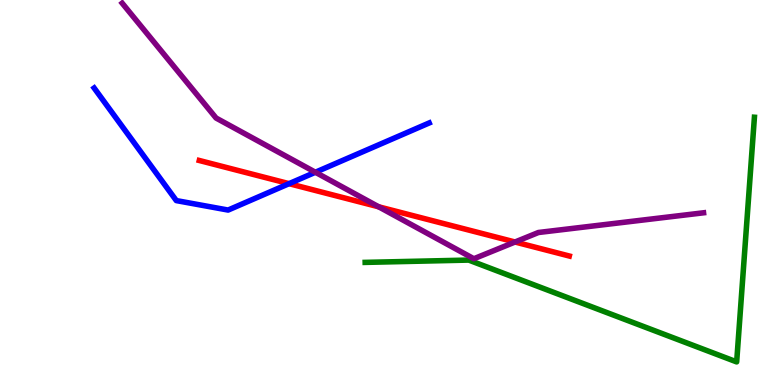[{'lines': ['blue', 'red'], 'intersections': [{'x': 3.73, 'y': 5.23}]}, {'lines': ['green', 'red'], 'intersections': []}, {'lines': ['purple', 'red'], 'intersections': [{'x': 4.89, 'y': 4.63}, {'x': 6.65, 'y': 3.71}]}, {'lines': ['blue', 'green'], 'intersections': []}, {'lines': ['blue', 'purple'], 'intersections': [{'x': 4.07, 'y': 5.53}]}, {'lines': ['green', 'purple'], 'intersections': []}]